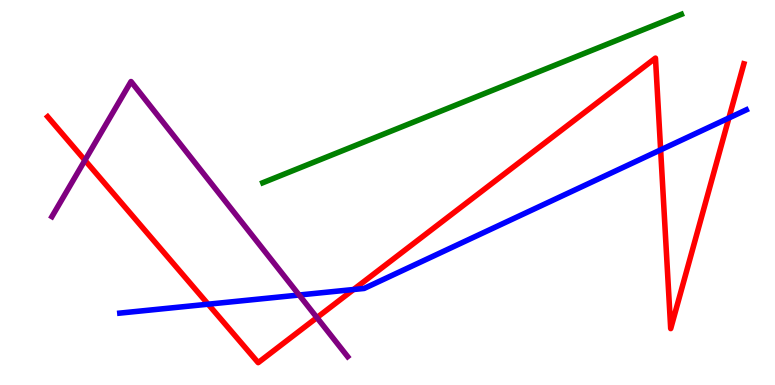[{'lines': ['blue', 'red'], 'intersections': [{'x': 2.69, 'y': 2.1}, {'x': 4.56, 'y': 2.48}, {'x': 8.52, 'y': 6.11}, {'x': 9.41, 'y': 6.94}]}, {'lines': ['green', 'red'], 'intersections': []}, {'lines': ['purple', 'red'], 'intersections': [{'x': 1.1, 'y': 5.84}, {'x': 4.09, 'y': 1.75}]}, {'lines': ['blue', 'green'], 'intersections': []}, {'lines': ['blue', 'purple'], 'intersections': [{'x': 3.86, 'y': 2.34}]}, {'lines': ['green', 'purple'], 'intersections': []}]